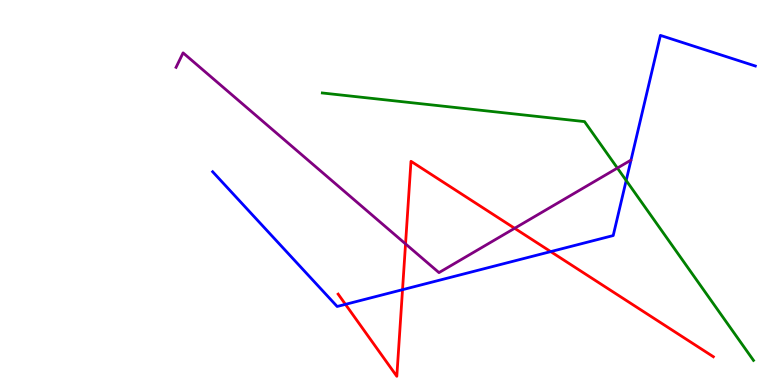[{'lines': ['blue', 'red'], 'intersections': [{'x': 4.46, 'y': 2.09}, {'x': 5.19, 'y': 2.48}, {'x': 7.11, 'y': 3.46}]}, {'lines': ['green', 'red'], 'intersections': []}, {'lines': ['purple', 'red'], 'intersections': [{'x': 5.23, 'y': 3.66}, {'x': 6.64, 'y': 4.07}]}, {'lines': ['blue', 'green'], 'intersections': [{'x': 8.08, 'y': 5.31}]}, {'lines': ['blue', 'purple'], 'intersections': []}, {'lines': ['green', 'purple'], 'intersections': [{'x': 7.97, 'y': 5.64}]}]